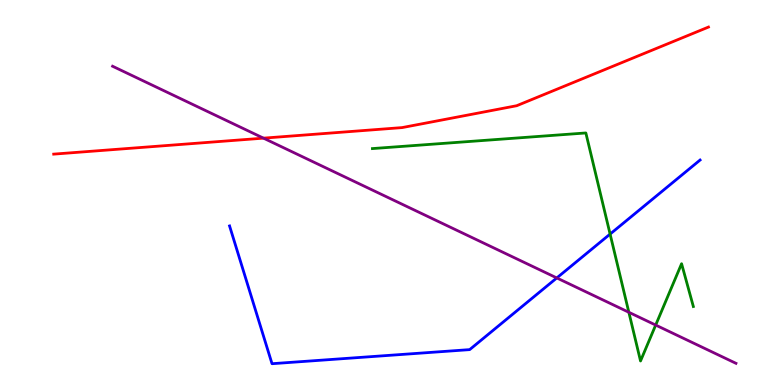[{'lines': ['blue', 'red'], 'intersections': []}, {'lines': ['green', 'red'], 'intersections': []}, {'lines': ['purple', 'red'], 'intersections': [{'x': 3.4, 'y': 6.41}]}, {'lines': ['blue', 'green'], 'intersections': [{'x': 7.87, 'y': 3.92}]}, {'lines': ['blue', 'purple'], 'intersections': [{'x': 7.18, 'y': 2.78}]}, {'lines': ['green', 'purple'], 'intersections': [{'x': 8.11, 'y': 1.89}, {'x': 8.46, 'y': 1.56}]}]